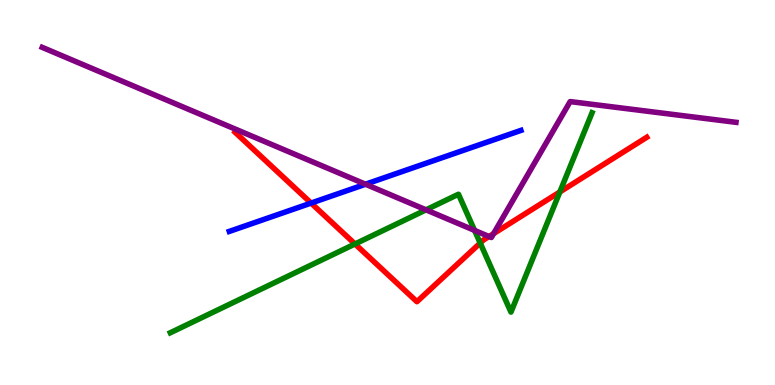[{'lines': ['blue', 'red'], 'intersections': [{'x': 4.01, 'y': 4.73}]}, {'lines': ['green', 'red'], 'intersections': [{'x': 4.58, 'y': 3.66}, {'x': 6.2, 'y': 3.69}, {'x': 7.22, 'y': 5.01}]}, {'lines': ['purple', 'red'], 'intersections': [{'x': 6.31, 'y': 3.86}, {'x': 6.37, 'y': 3.93}]}, {'lines': ['blue', 'green'], 'intersections': []}, {'lines': ['blue', 'purple'], 'intersections': [{'x': 4.72, 'y': 5.21}]}, {'lines': ['green', 'purple'], 'intersections': [{'x': 5.5, 'y': 4.55}, {'x': 6.12, 'y': 4.02}]}]